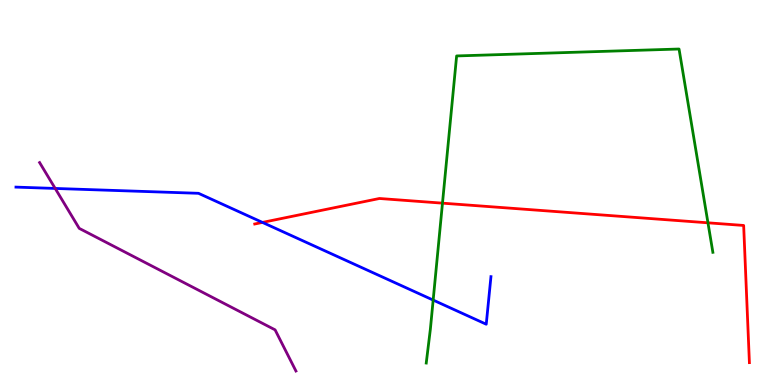[{'lines': ['blue', 'red'], 'intersections': [{'x': 3.39, 'y': 4.22}]}, {'lines': ['green', 'red'], 'intersections': [{'x': 5.71, 'y': 4.72}, {'x': 9.13, 'y': 4.21}]}, {'lines': ['purple', 'red'], 'intersections': []}, {'lines': ['blue', 'green'], 'intersections': [{'x': 5.59, 'y': 2.21}]}, {'lines': ['blue', 'purple'], 'intersections': [{'x': 0.712, 'y': 5.11}]}, {'lines': ['green', 'purple'], 'intersections': []}]